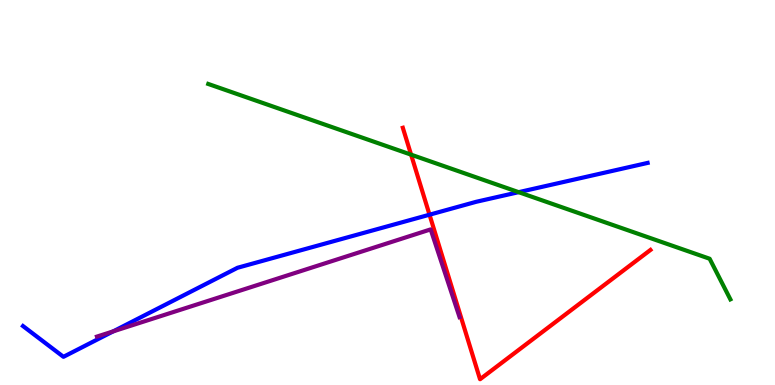[{'lines': ['blue', 'red'], 'intersections': [{'x': 5.54, 'y': 4.42}]}, {'lines': ['green', 'red'], 'intersections': [{'x': 5.3, 'y': 5.98}]}, {'lines': ['purple', 'red'], 'intersections': []}, {'lines': ['blue', 'green'], 'intersections': [{'x': 6.69, 'y': 5.01}]}, {'lines': ['blue', 'purple'], 'intersections': [{'x': 1.46, 'y': 1.39}]}, {'lines': ['green', 'purple'], 'intersections': []}]